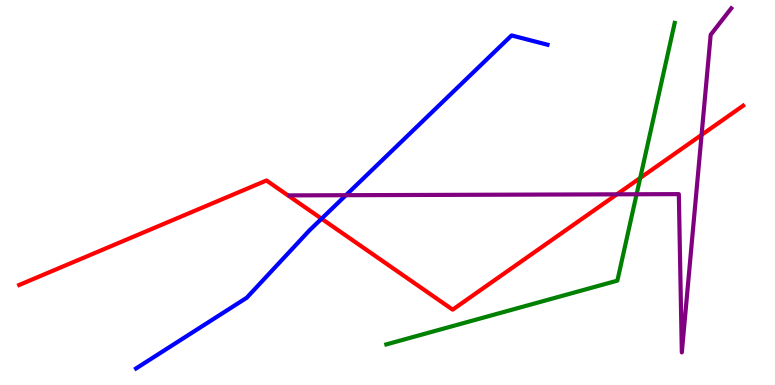[{'lines': ['blue', 'red'], 'intersections': [{'x': 4.15, 'y': 4.32}]}, {'lines': ['green', 'red'], 'intersections': [{'x': 8.26, 'y': 5.38}]}, {'lines': ['purple', 'red'], 'intersections': [{'x': 7.96, 'y': 4.95}, {'x': 9.05, 'y': 6.5}]}, {'lines': ['blue', 'green'], 'intersections': []}, {'lines': ['blue', 'purple'], 'intersections': [{'x': 4.46, 'y': 4.93}]}, {'lines': ['green', 'purple'], 'intersections': [{'x': 8.21, 'y': 4.95}]}]